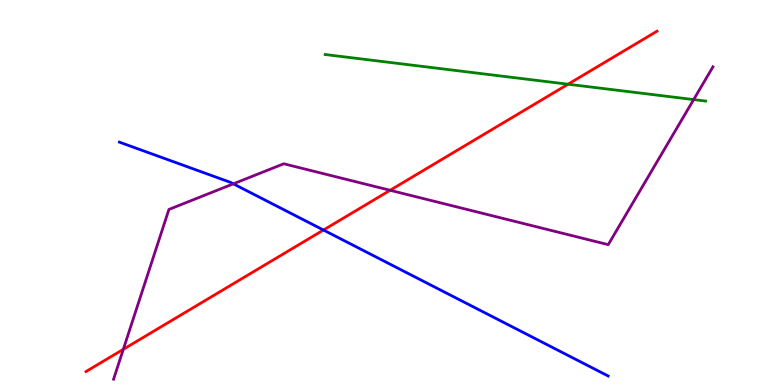[{'lines': ['blue', 'red'], 'intersections': [{'x': 4.17, 'y': 4.03}]}, {'lines': ['green', 'red'], 'intersections': [{'x': 7.33, 'y': 7.81}]}, {'lines': ['purple', 'red'], 'intersections': [{'x': 1.59, 'y': 0.927}, {'x': 5.03, 'y': 5.06}]}, {'lines': ['blue', 'green'], 'intersections': []}, {'lines': ['blue', 'purple'], 'intersections': [{'x': 3.01, 'y': 5.23}]}, {'lines': ['green', 'purple'], 'intersections': [{'x': 8.95, 'y': 7.41}]}]